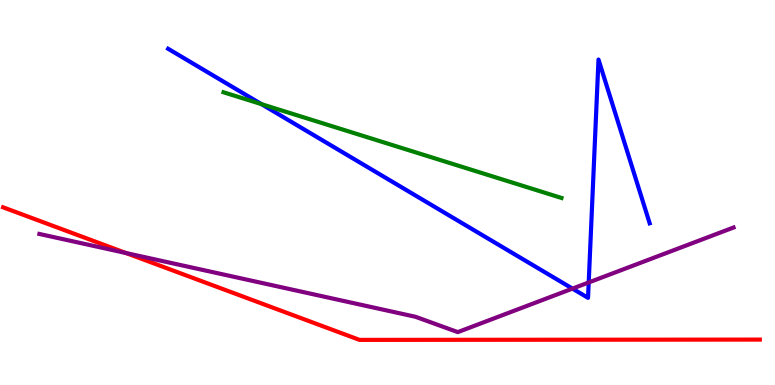[{'lines': ['blue', 'red'], 'intersections': []}, {'lines': ['green', 'red'], 'intersections': []}, {'lines': ['purple', 'red'], 'intersections': [{'x': 1.63, 'y': 3.43}]}, {'lines': ['blue', 'green'], 'intersections': [{'x': 3.37, 'y': 7.29}]}, {'lines': ['blue', 'purple'], 'intersections': [{'x': 7.39, 'y': 2.5}, {'x': 7.6, 'y': 2.66}]}, {'lines': ['green', 'purple'], 'intersections': []}]